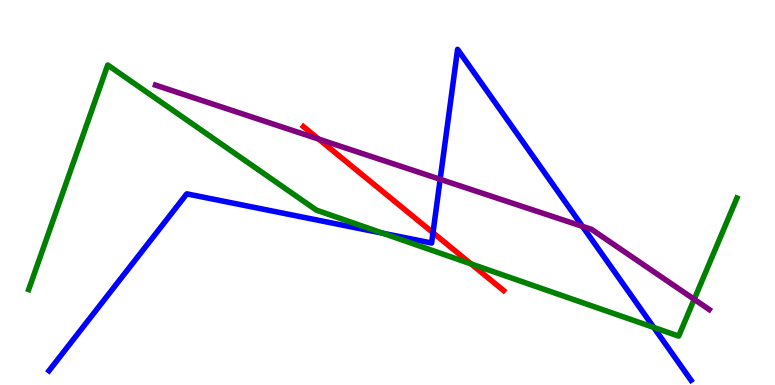[{'lines': ['blue', 'red'], 'intersections': [{'x': 5.59, 'y': 3.96}]}, {'lines': ['green', 'red'], 'intersections': [{'x': 6.08, 'y': 3.15}]}, {'lines': ['purple', 'red'], 'intersections': [{'x': 4.11, 'y': 6.39}]}, {'lines': ['blue', 'green'], 'intersections': [{'x': 4.94, 'y': 3.94}, {'x': 8.44, 'y': 1.49}]}, {'lines': ['blue', 'purple'], 'intersections': [{'x': 5.68, 'y': 5.34}, {'x': 7.52, 'y': 4.12}]}, {'lines': ['green', 'purple'], 'intersections': [{'x': 8.96, 'y': 2.23}]}]